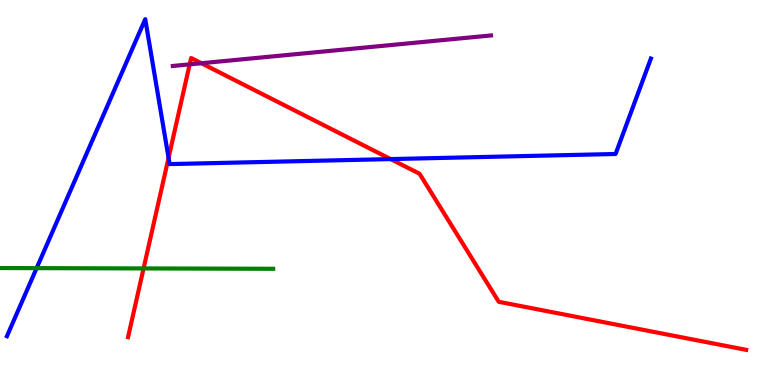[{'lines': ['blue', 'red'], 'intersections': [{'x': 2.17, 'y': 5.9}, {'x': 5.04, 'y': 5.87}]}, {'lines': ['green', 'red'], 'intersections': [{'x': 1.85, 'y': 3.03}]}, {'lines': ['purple', 'red'], 'intersections': [{'x': 2.45, 'y': 8.33}, {'x': 2.6, 'y': 8.36}]}, {'lines': ['blue', 'green'], 'intersections': [{'x': 0.473, 'y': 3.04}]}, {'lines': ['blue', 'purple'], 'intersections': []}, {'lines': ['green', 'purple'], 'intersections': []}]